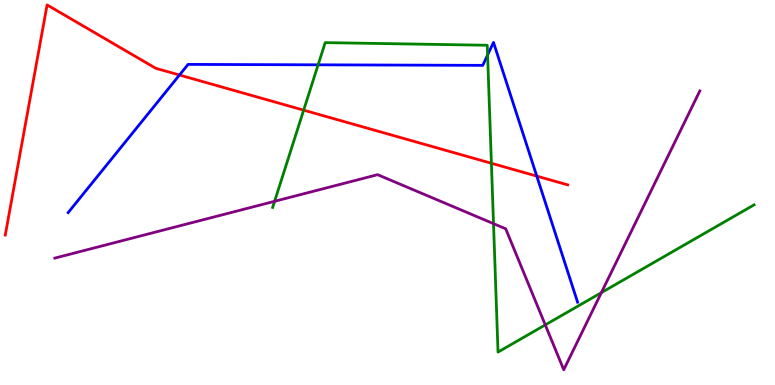[{'lines': ['blue', 'red'], 'intersections': [{'x': 2.32, 'y': 8.05}, {'x': 6.93, 'y': 5.43}]}, {'lines': ['green', 'red'], 'intersections': [{'x': 3.92, 'y': 7.14}, {'x': 6.34, 'y': 5.76}]}, {'lines': ['purple', 'red'], 'intersections': []}, {'lines': ['blue', 'green'], 'intersections': [{'x': 4.1, 'y': 8.32}, {'x': 6.29, 'y': 8.57}]}, {'lines': ['blue', 'purple'], 'intersections': []}, {'lines': ['green', 'purple'], 'intersections': [{'x': 3.54, 'y': 4.77}, {'x': 6.37, 'y': 4.19}, {'x': 7.04, 'y': 1.56}, {'x': 7.76, 'y': 2.4}]}]